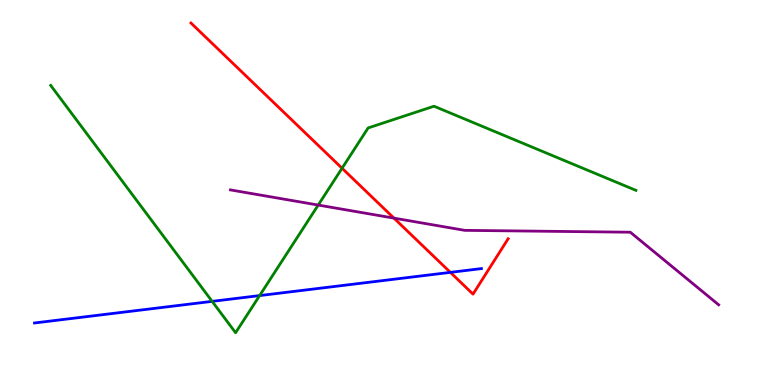[{'lines': ['blue', 'red'], 'intersections': [{'x': 5.81, 'y': 2.93}]}, {'lines': ['green', 'red'], 'intersections': [{'x': 4.41, 'y': 5.63}]}, {'lines': ['purple', 'red'], 'intersections': [{'x': 5.08, 'y': 4.33}]}, {'lines': ['blue', 'green'], 'intersections': [{'x': 2.74, 'y': 2.17}, {'x': 3.35, 'y': 2.32}]}, {'lines': ['blue', 'purple'], 'intersections': []}, {'lines': ['green', 'purple'], 'intersections': [{'x': 4.11, 'y': 4.67}]}]